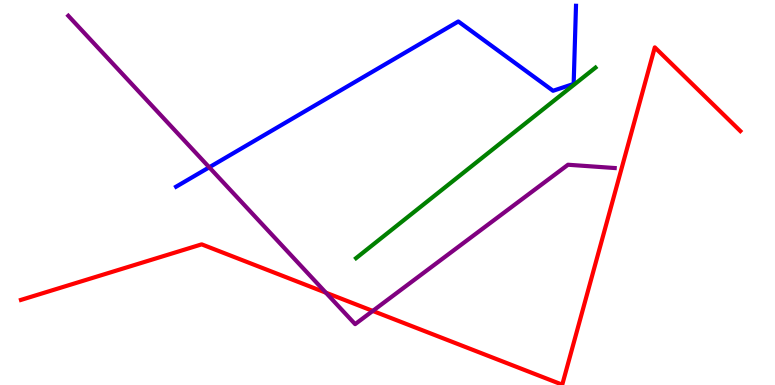[{'lines': ['blue', 'red'], 'intersections': []}, {'lines': ['green', 'red'], 'intersections': []}, {'lines': ['purple', 'red'], 'intersections': [{'x': 4.2, 'y': 2.4}, {'x': 4.81, 'y': 1.92}]}, {'lines': ['blue', 'green'], 'intersections': []}, {'lines': ['blue', 'purple'], 'intersections': [{'x': 2.7, 'y': 5.65}]}, {'lines': ['green', 'purple'], 'intersections': []}]